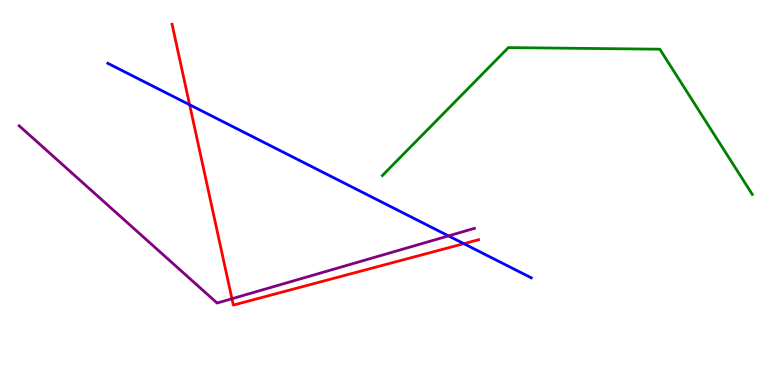[{'lines': ['blue', 'red'], 'intersections': [{'x': 2.45, 'y': 7.28}, {'x': 5.99, 'y': 3.67}]}, {'lines': ['green', 'red'], 'intersections': []}, {'lines': ['purple', 'red'], 'intersections': [{'x': 2.99, 'y': 2.24}]}, {'lines': ['blue', 'green'], 'intersections': []}, {'lines': ['blue', 'purple'], 'intersections': [{'x': 5.79, 'y': 3.87}]}, {'lines': ['green', 'purple'], 'intersections': []}]